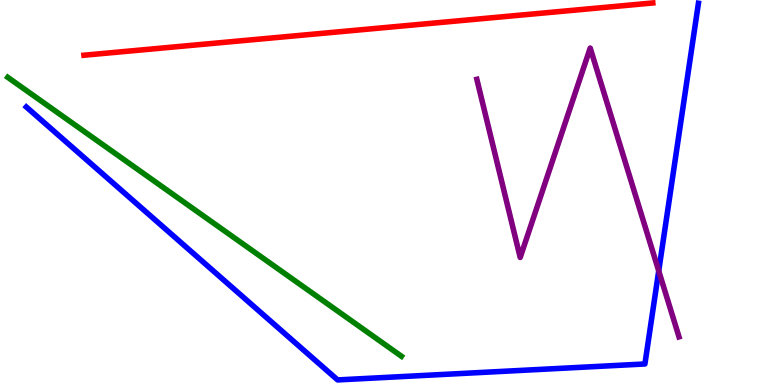[{'lines': ['blue', 'red'], 'intersections': []}, {'lines': ['green', 'red'], 'intersections': []}, {'lines': ['purple', 'red'], 'intersections': []}, {'lines': ['blue', 'green'], 'intersections': []}, {'lines': ['blue', 'purple'], 'intersections': [{'x': 8.5, 'y': 2.96}]}, {'lines': ['green', 'purple'], 'intersections': []}]